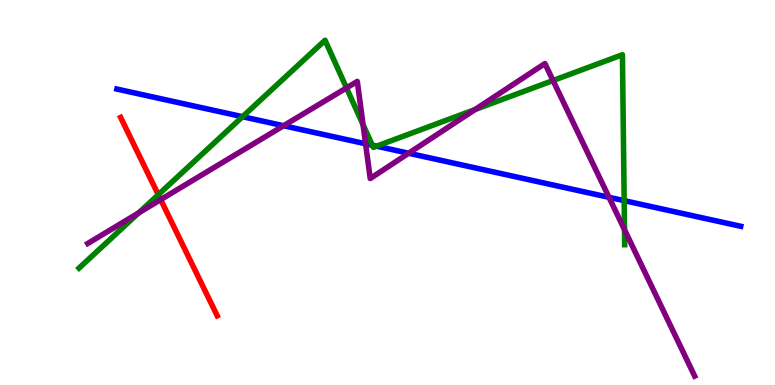[{'lines': ['blue', 'red'], 'intersections': []}, {'lines': ['green', 'red'], 'intersections': [{'x': 2.04, 'y': 4.94}]}, {'lines': ['purple', 'red'], 'intersections': [{'x': 2.07, 'y': 4.81}]}, {'lines': ['blue', 'green'], 'intersections': [{'x': 3.13, 'y': 6.97}, {'x': 4.8, 'y': 6.23}, {'x': 4.86, 'y': 6.2}, {'x': 8.05, 'y': 4.79}]}, {'lines': ['blue', 'purple'], 'intersections': [{'x': 3.66, 'y': 6.73}, {'x': 4.72, 'y': 6.27}, {'x': 5.27, 'y': 6.02}, {'x': 7.86, 'y': 4.87}]}, {'lines': ['green', 'purple'], 'intersections': [{'x': 1.79, 'y': 4.47}, {'x': 4.47, 'y': 7.72}, {'x': 4.68, 'y': 6.76}, {'x': 6.13, 'y': 7.15}, {'x': 7.14, 'y': 7.91}, {'x': 8.06, 'y': 4.03}]}]